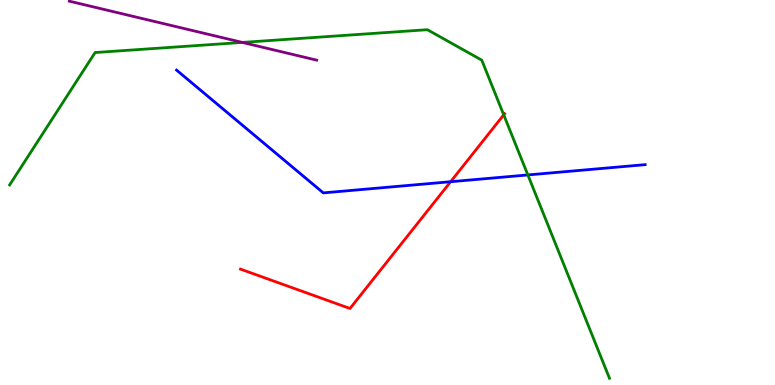[{'lines': ['blue', 'red'], 'intersections': [{'x': 5.81, 'y': 5.28}]}, {'lines': ['green', 'red'], 'intersections': [{'x': 6.5, 'y': 7.02}]}, {'lines': ['purple', 'red'], 'intersections': []}, {'lines': ['blue', 'green'], 'intersections': [{'x': 6.81, 'y': 5.46}]}, {'lines': ['blue', 'purple'], 'intersections': []}, {'lines': ['green', 'purple'], 'intersections': [{'x': 3.13, 'y': 8.9}]}]